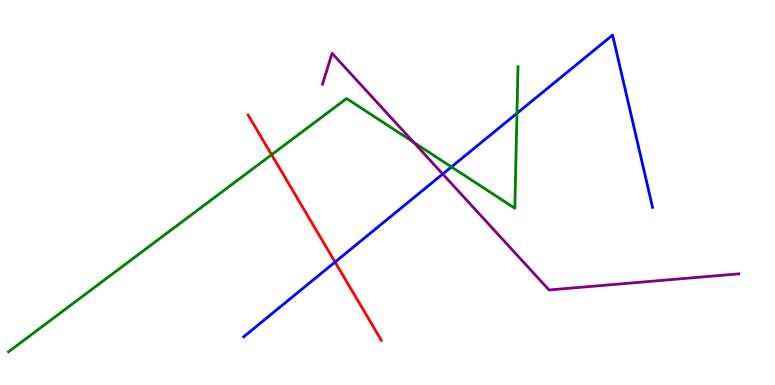[{'lines': ['blue', 'red'], 'intersections': [{'x': 4.32, 'y': 3.19}]}, {'lines': ['green', 'red'], 'intersections': [{'x': 3.5, 'y': 5.98}]}, {'lines': ['purple', 'red'], 'intersections': []}, {'lines': ['blue', 'green'], 'intersections': [{'x': 5.82, 'y': 5.66}, {'x': 6.67, 'y': 7.06}]}, {'lines': ['blue', 'purple'], 'intersections': [{'x': 5.71, 'y': 5.48}]}, {'lines': ['green', 'purple'], 'intersections': [{'x': 5.34, 'y': 6.31}]}]